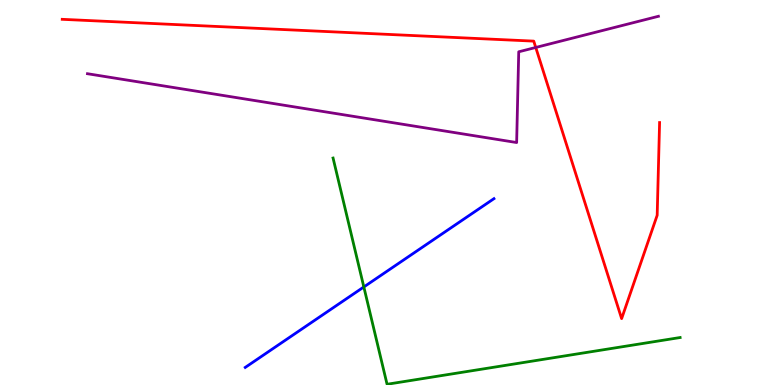[{'lines': ['blue', 'red'], 'intersections': []}, {'lines': ['green', 'red'], 'intersections': []}, {'lines': ['purple', 'red'], 'intersections': [{'x': 6.91, 'y': 8.77}]}, {'lines': ['blue', 'green'], 'intersections': [{'x': 4.69, 'y': 2.55}]}, {'lines': ['blue', 'purple'], 'intersections': []}, {'lines': ['green', 'purple'], 'intersections': []}]